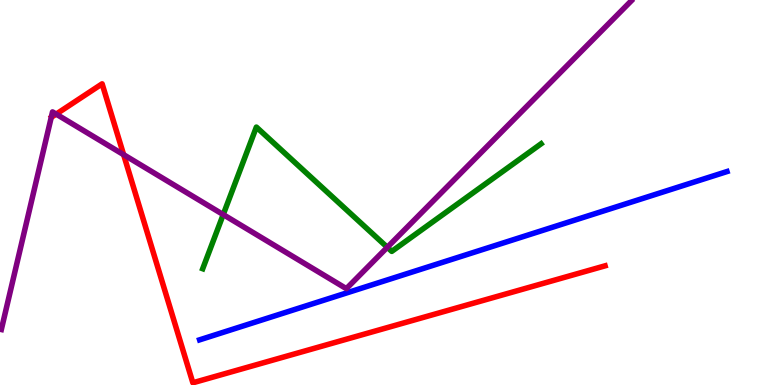[{'lines': ['blue', 'red'], 'intersections': []}, {'lines': ['green', 'red'], 'intersections': []}, {'lines': ['purple', 'red'], 'intersections': [{'x': 0.725, 'y': 7.04}, {'x': 1.6, 'y': 5.98}]}, {'lines': ['blue', 'green'], 'intersections': []}, {'lines': ['blue', 'purple'], 'intersections': []}, {'lines': ['green', 'purple'], 'intersections': [{'x': 2.88, 'y': 4.43}, {'x': 5.0, 'y': 3.58}]}]